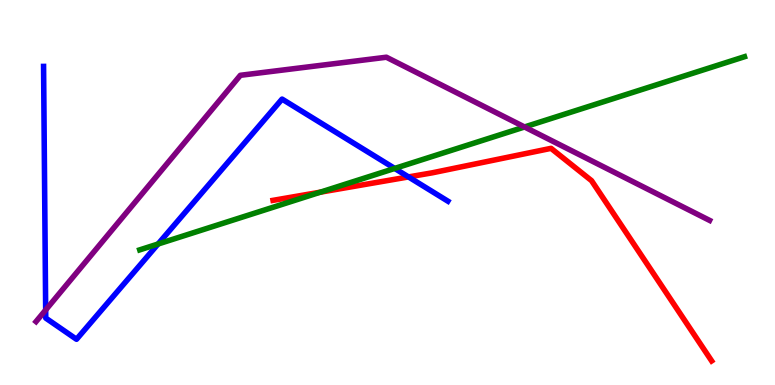[{'lines': ['blue', 'red'], 'intersections': [{'x': 5.27, 'y': 5.4}]}, {'lines': ['green', 'red'], 'intersections': [{'x': 4.13, 'y': 5.01}]}, {'lines': ['purple', 'red'], 'intersections': []}, {'lines': ['blue', 'green'], 'intersections': [{'x': 2.04, 'y': 3.66}, {'x': 5.09, 'y': 5.63}]}, {'lines': ['blue', 'purple'], 'intersections': [{'x': 0.589, 'y': 1.95}]}, {'lines': ['green', 'purple'], 'intersections': [{'x': 6.77, 'y': 6.7}]}]